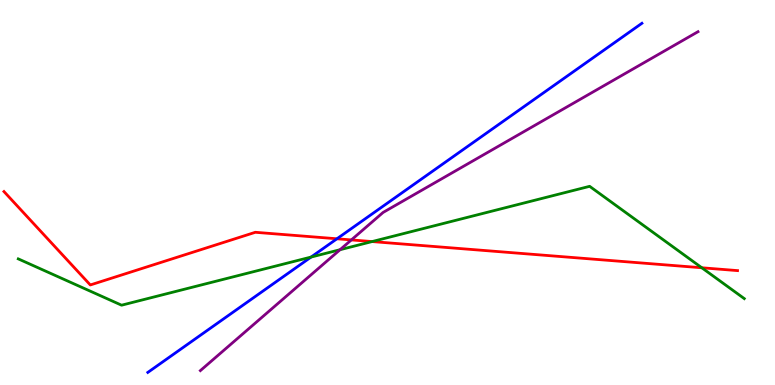[{'lines': ['blue', 'red'], 'intersections': [{'x': 4.35, 'y': 3.8}]}, {'lines': ['green', 'red'], 'intersections': [{'x': 4.8, 'y': 3.73}, {'x': 9.06, 'y': 3.04}]}, {'lines': ['purple', 'red'], 'intersections': [{'x': 4.53, 'y': 3.77}]}, {'lines': ['blue', 'green'], 'intersections': [{'x': 4.01, 'y': 3.32}]}, {'lines': ['blue', 'purple'], 'intersections': []}, {'lines': ['green', 'purple'], 'intersections': [{'x': 4.39, 'y': 3.51}]}]